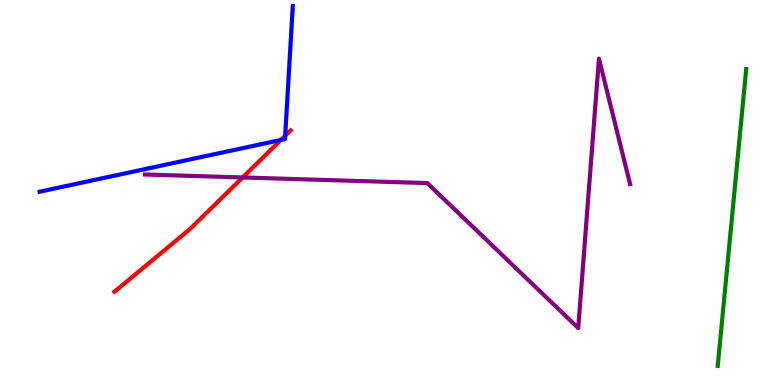[{'lines': ['blue', 'red'], 'intersections': [{'x': 3.62, 'y': 6.36}, {'x': 3.68, 'y': 6.47}]}, {'lines': ['green', 'red'], 'intersections': []}, {'lines': ['purple', 'red'], 'intersections': [{'x': 3.13, 'y': 5.39}]}, {'lines': ['blue', 'green'], 'intersections': []}, {'lines': ['blue', 'purple'], 'intersections': []}, {'lines': ['green', 'purple'], 'intersections': []}]